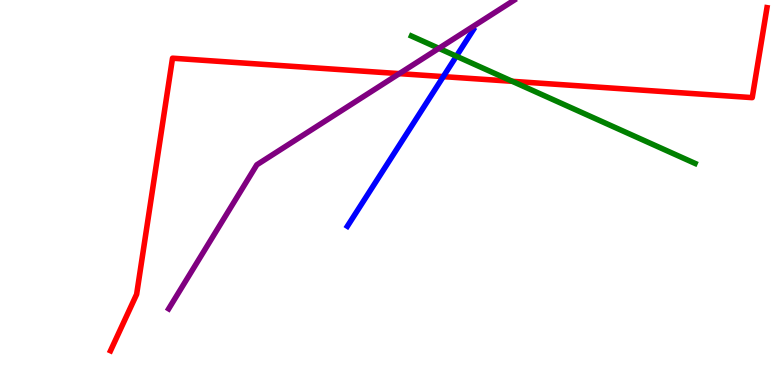[{'lines': ['blue', 'red'], 'intersections': [{'x': 5.72, 'y': 8.01}]}, {'lines': ['green', 'red'], 'intersections': [{'x': 6.61, 'y': 7.89}]}, {'lines': ['purple', 'red'], 'intersections': [{'x': 5.15, 'y': 8.09}]}, {'lines': ['blue', 'green'], 'intersections': [{'x': 5.89, 'y': 8.54}]}, {'lines': ['blue', 'purple'], 'intersections': []}, {'lines': ['green', 'purple'], 'intersections': [{'x': 5.66, 'y': 8.74}]}]